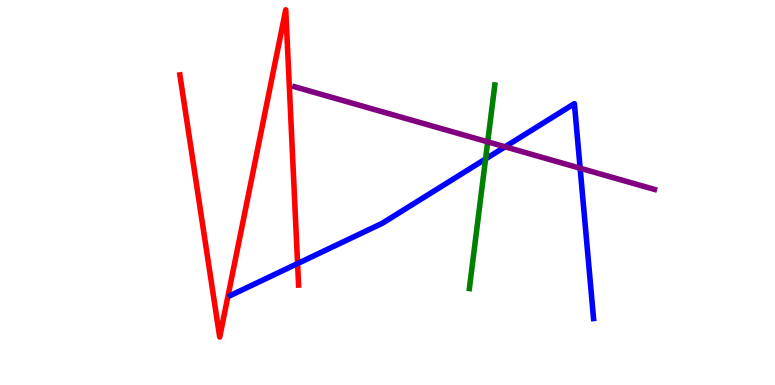[{'lines': ['blue', 'red'], 'intersections': [{'x': 3.84, 'y': 3.15}]}, {'lines': ['green', 'red'], 'intersections': []}, {'lines': ['purple', 'red'], 'intersections': []}, {'lines': ['blue', 'green'], 'intersections': [{'x': 6.27, 'y': 5.87}]}, {'lines': ['blue', 'purple'], 'intersections': [{'x': 6.52, 'y': 6.19}, {'x': 7.49, 'y': 5.63}]}, {'lines': ['green', 'purple'], 'intersections': [{'x': 6.29, 'y': 6.32}]}]